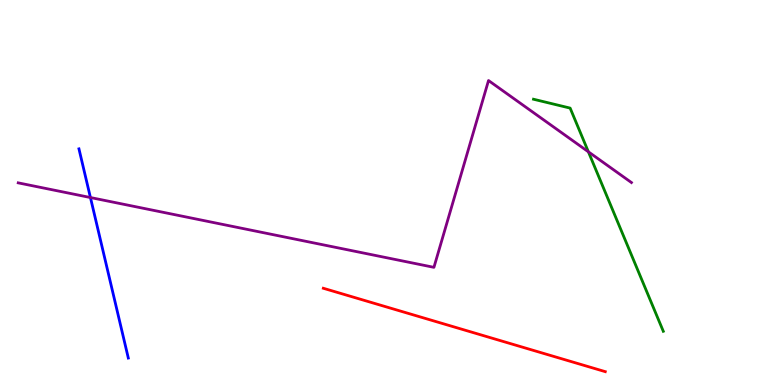[{'lines': ['blue', 'red'], 'intersections': []}, {'lines': ['green', 'red'], 'intersections': []}, {'lines': ['purple', 'red'], 'intersections': []}, {'lines': ['blue', 'green'], 'intersections': []}, {'lines': ['blue', 'purple'], 'intersections': [{'x': 1.17, 'y': 4.87}]}, {'lines': ['green', 'purple'], 'intersections': [{'x': 7.59, 'y': 6.06}]}]